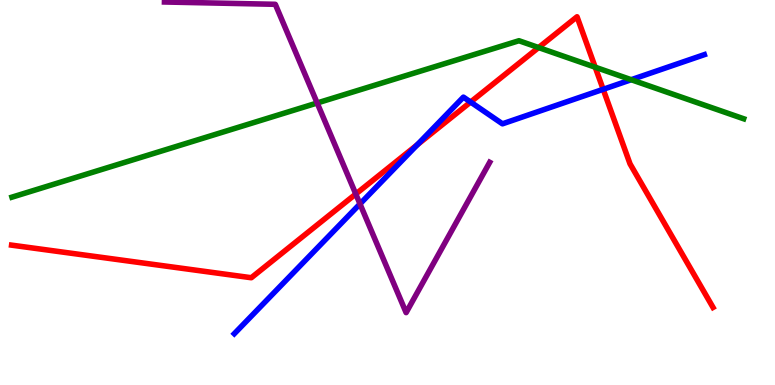[{'lines': ['blue', 'red'], 'intersections': [{'x': 5.39, 'y': 6.24}, {'x': 6.07, 'y': 7.35}, {'x': 7.78, 'y': 7.68}]}, {'lines': ['green', 'red'], 'intersections': [{'x': 6.95, 'y': 8.76}, {'x': 7.68, 'y': 8.25}]}, {'lines': ['purple', 'red'], 'intersections': [{'x': 4.59, 'y': 4.96}]}, {'lines': ['blue', 'green'], 'intersections': [{'x': 8.14, 'y': 7.93}]}, {'lines': ['blue', 'purple'], 'intersections': [{'x': 4.65, 'y': 4.7}]}, {'lines': ['green', 'purple'], 'intersections': [{'x': 4.09, 'y': 7.32}]}]